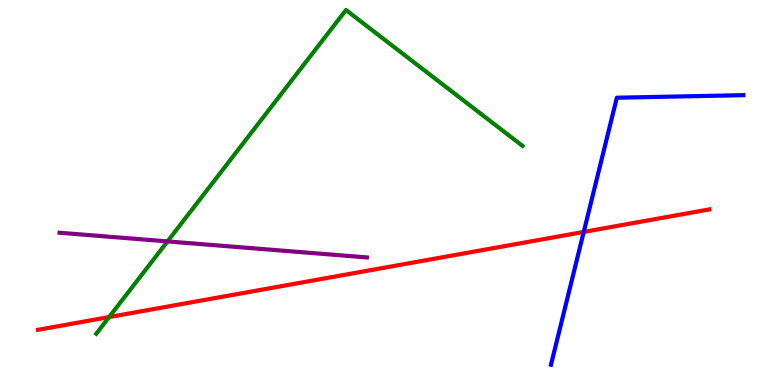[{'lines': ['blue', 'red'], 'intersections': [{'x': 7.53, 'y': 3.98}]}, {'lines': ['green', 'red'], 'intersections': [{'x': 1.41, 'y': 1.76}]}, {'lines': ['purple', 'red'], 'intersections': []}, {'lines': ['blue', 'green'], 'intersections': []}, {'lines': ['blue', 'purple'], 'intersections': []}, {'lines': ['green', 'purple'], 'intersections': [{'x': 2.16, 'y': 3.73}]}]